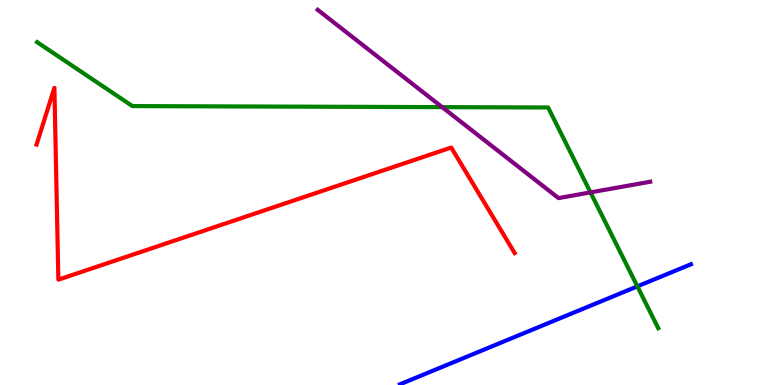[{'lines': ['blue', 'red'], 'intersections': []}, {'lines': ['green', 'red'], 'intersections': []}, {'lines': ['purple', 'red'], 'intersections': []}, {'lines': ['blue', 'green'], 'intersections': [{'x': 8.22, 'y': 2.56}]}, {'lines': ['blue', 'purple'], 'intersections': []}, {'lines': ['green', 'purple'], 'intersections': [{'x': 5.71, 'y': 7.22}, {'x': 7.62, 'y': 5.0}]}]